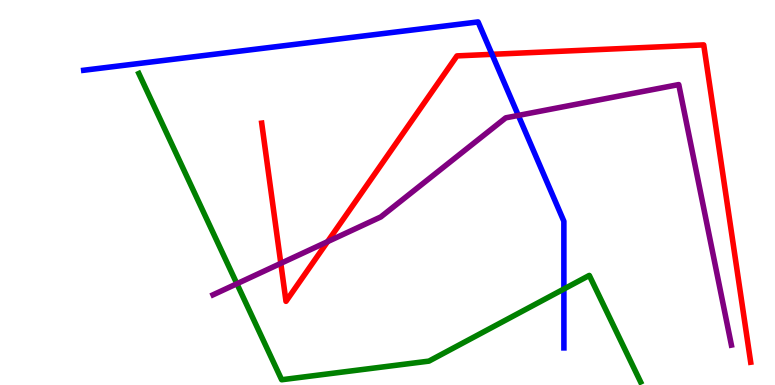[{'lines': ['blue', 'red'], 'intersections': [{'x': 6.35, 'y': 8.59}]}, {'lines': ['green', 'red'], 'intersections': []}, {'lines': ['purple', 'red'], 'intersections': [{'x': 3.62, 'y': 3.16}, {'x': 4.23, 'y': 3.72}]}, {'lines': ['blue', 'green'], 'intersections': [{'x': 7.28, 'y': 2.49}]}, {'lines': ['blue', 'purple'], 'intersections': [{'x': 6.69, 'y': 7.0}]}, {'lines': ['green', 'purple'], 'intersections': [{'x': 3.06, 'y': 2.63}]}]